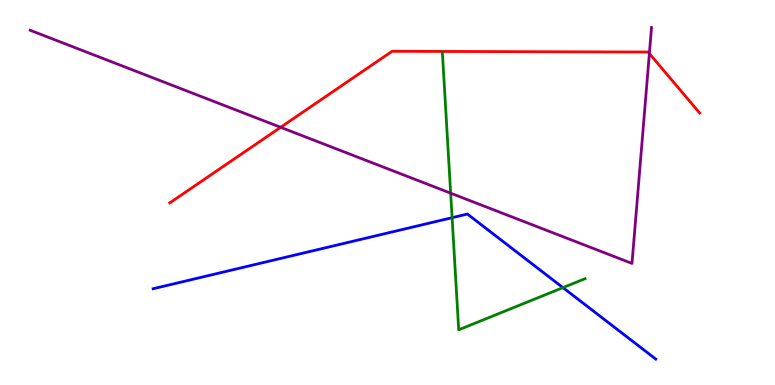[{'lines': ['blue', 'red'], 'intersections': []}, {'lines': ['green', 'red'], 'intersections': []}, {'lines': ['purple', 'red'], 'intersections': [{'x': 3.62, 'y': 6.69}, {'x': 8.38, 'y': 8.61}]}, {'lines': ['blue', 'green'], 'intersections': [{'x': 5.83, 'y': 4.35}, {'x': 7.26, 'y': 2.53}]}, {'lines': ['blue', 'purple'], 'intersections': []}, {'lines': ['green', 'purple'], 'intersections': [{'x': 5.81, 'y': 4.98}]}]